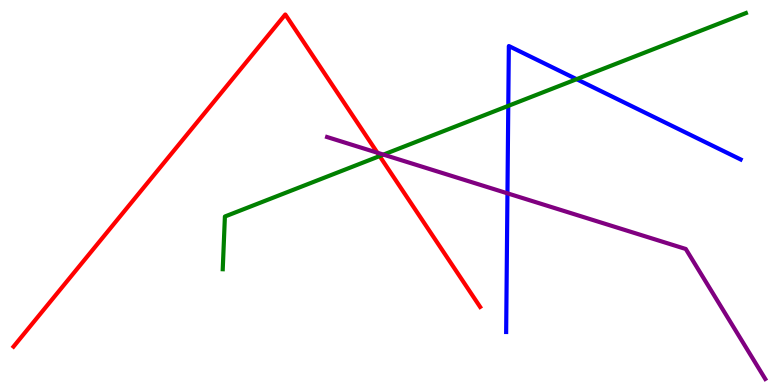[{'lines': ['blue', 'red'], 'intersections': []}, {'lines': ['green', 'red'], 'intersections': [{'x': 4.9, 'y': 5.95}]}, {'lines': ['purple', 'red'], 'intersections': [{'x': 4.87, 'y': 6.03}]}, {'lines': ['blue', 'green'], 'intersections': [{'x': 6.56, 'y': 7.25}, {'x': 7.44, 'y': 7.94}]}, {'lines': ['blue', 'purple'], 'intersections': [{'x': 6.55, 'y': 4.98}]}, {'lines': ['green', 'purple'], 'intersections': [{'x': 4.95, 'y': 5.98}]}]